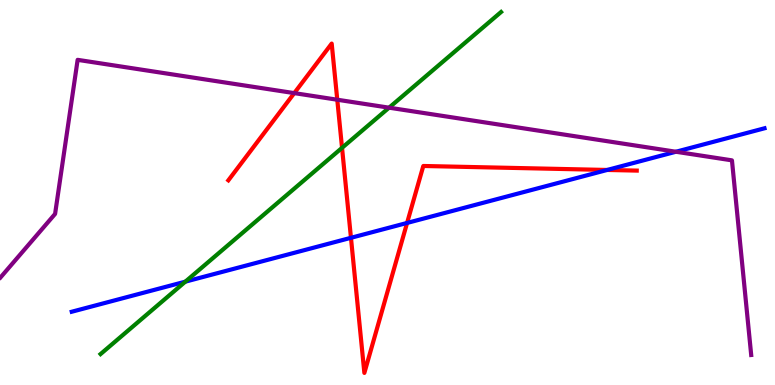[{'lines': ['blue', 'red'], 'intersections': [{'x': 4.53, 'y': 3.82}, {'x': 5.25, 'y': 4.21}, {'x': 7.83, 'y': 5.59}]}, {'lines': ['green', 'red'], 'intersections': [{'x': 4.41, 'y': 6.16}]}, {'lines': ['purple', 'red'], 'intersections': [{'x': 3.8, 'y': 7.58}, {'x': 4.35, 'y': 7.41}]}, {'lines': ['blue', 'green'], 'intersections': [{'x': 2.39, 'y': 2.68}]}, {'lines': ['blue', 'purple'], 'intersections': [{'x': 8.72, 'y': 6.06}]}, {'lines': ['green', 'purple'], 'intersections': [{'x': 5.02, 'y': 7.2}]}]